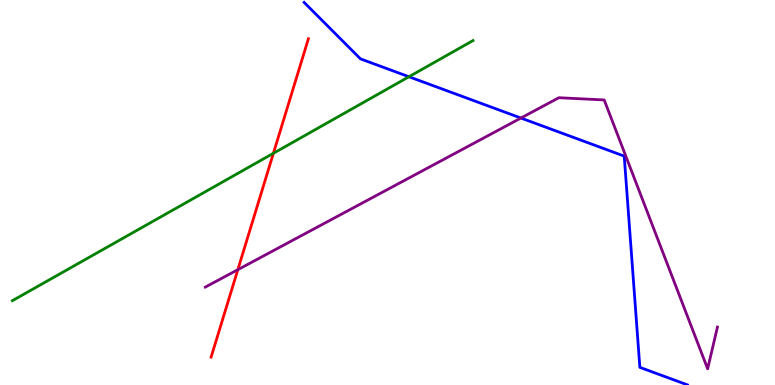[{'lines': ['blue', 'red'], 'intersections': []}, {'lines': ['green', 'red'], 'intersections': [{'x': 3.53, 'y': 6.02}]}, {'lines': ['purple', 'red'], 'intersections': [{'x': 3.07, 'y': 3.0}]}, {'lines': ['blue', 'green'], 'intersections': [{'x': 5.28, 'y': 8.01}]}, {'lines': ['blue', 'purple'], 'intersections': [{'x': 6.72, 'y': 6.93}]}, {'lines': ['green', 'purple'], 'intersections': []}]